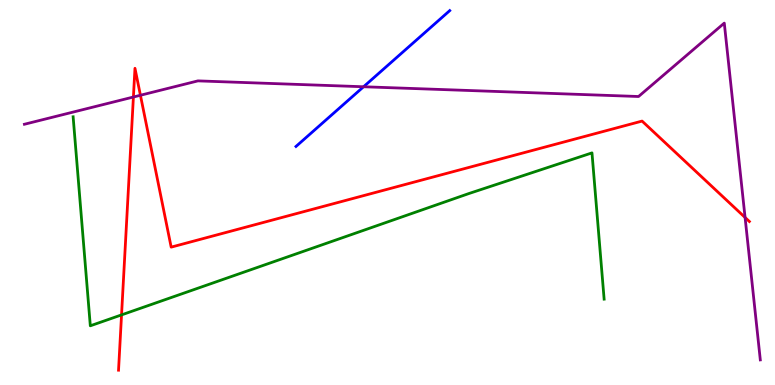[{'lines': ['blue', 'red'], 'intersections': []}, {'lines': ['green', 'red'], 'intersections': [{'x': 1.57, 'y': 1.82}]}, {'lines': ['purple', 'red'], 'intersections': [{'x': 1.72, 'y': 7.48}, {'x': 1.81, 'y': 7.53}, {'x': 9.61, 'y': 4.35}]}, {'lines': ['blue', 'green'], 'intersections': []}, {'lines': ['blue', 'purple'], 'intersections': [{'x': 4.69, 'y': 7.75}]}, {'lines': ['green', 'purple'], 'intersections': []}]